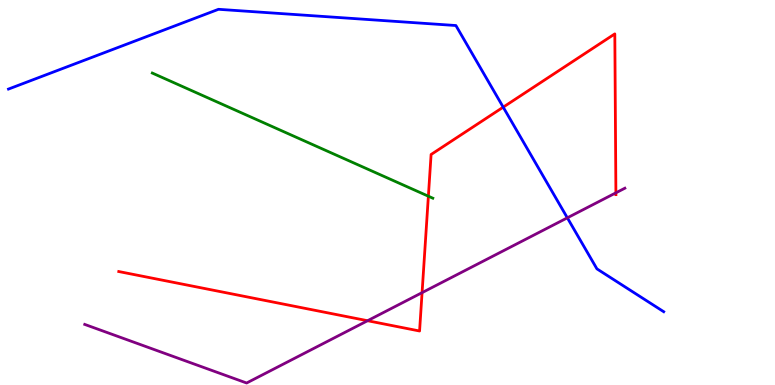[{'lines': ['blue', 'red'], 'intersections': [{'x': 6.49, 'y': 7.22}]}, {'lines': ['green', 'red'], 'intersections': [{'x': 5.53, 'y': 4.9}]}, {'lines': ['purple', 'red'], 'intersections': [{'x': 4.74, 'y': 1.67}, {'x': 5.45, 'y': 2.4}, {'x': 7.95, 'y': 4.99}]}, {'lines': ['blue', 'green'], 'intersections': []}, {'lines': ['blue', 'purple'], 'intersections': [{'x': 7.32, 'y': 4.34}]}, {'lines': ['green', 'purple'], 'intersections': []}]